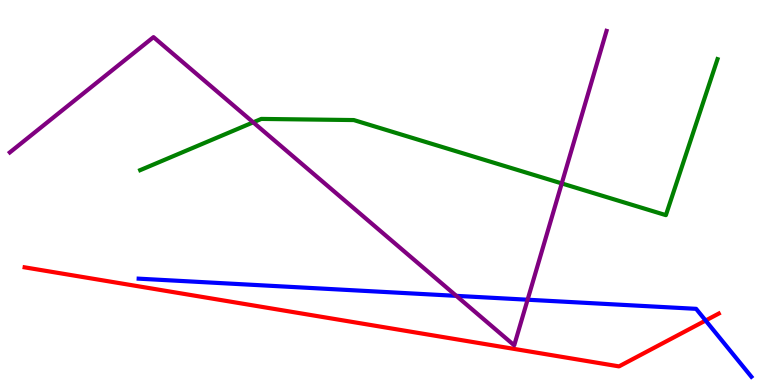[{'lines': ['blue', 'red'], 'intersections': [{'x': 9.1, 'y': 1.67}]}, {'lines': ['green', 'red'], 'intersections': []}, {'lines': ['purple', 'red'], 'intersections': []}, {'lines': ['blue', 'green'], 'intersections': []}, {'lines': ['blue', 'purple'], 'intersections': [{'x': 5.89, 'y': 2.32}, {'x': 6.81, 'y': 2.22}]}, {'lines': ['green', 'purple'], 'intersections': [{'x': 3.27, 'y': 6.82}, {'x': 7.25, 'y': 5.24}]}]